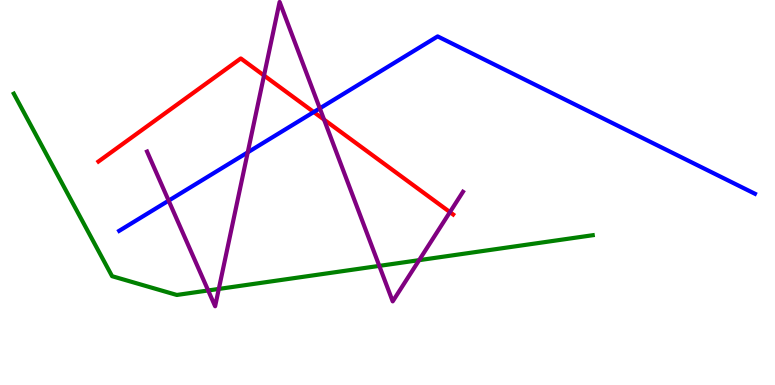[{'lines': ['blue', 'red'], 'intersections': [{'x': 4.05, 'y': 7.09}]}, {'lines': ['green', 'red'], 'intersections': []}, {'lines': ['purple', 'red'], 'intersections': [{'x': 3.41, 'y': 8.04}, {'x': 4.18, 'y': 6.89}, {'x': 5.81, 'y': 4.49}]}, {'lines': ['blue', 'green'], 'intersections': []}, {'lines': ['blue', 'purple'], 'intersections': [{'x': 2.18, 'y': 4.79}, {'x': 3.2, 'y': 6.04}, {'x': 4.13, 'y': 7.19}]}, {'lines': ['green', 'purple'], 'intersections': [{'x': 2.69, 'y': 2.46}, {'x': 2.82, 'y': 2.5}, {'x': 4.89, 'y': 3.09}, {'x': 5.41, 'y': 3.24}]}]